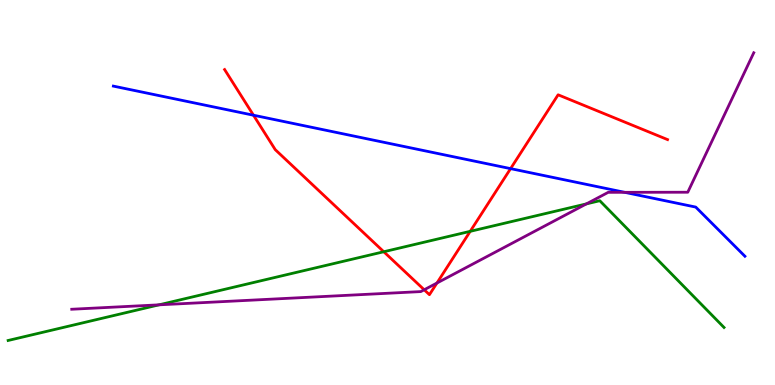[{'lines': ['blue', 'red'], 'intersections': [{'x': 3.27, 'y': 7.01}, {'x': 6.59, 'y': 5.62}]}, {'lines': ['green', 'red'], 'intersections': [{'x': 4.95, 'y': 3.46}, {'x': 6.07, 'y': 3.99}]}, {'lines': ['purple', 'red'], 'intersections': [{'x': 5.47, 'y': 2.47}, {'x': 5.64, 'y': 2.65}]}, {'lines': ['blue', 'green'], 'intersections': []}, {'lines': ['blue', 'purple'], 'intersections': [{'x': 8.06, 'y': 5.0}]}, {'lines': ['green', 'purple'], 'intersections': [{'x': 2.05, 'y': 2.08}, {'x': 7.57, 'y': 4.7}]}]